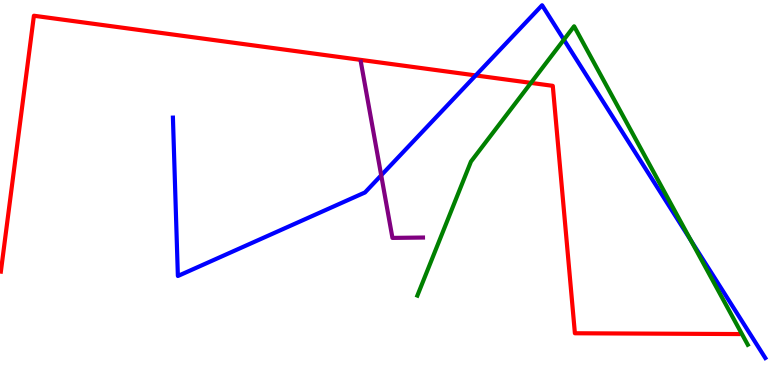[{'lines': ['blue', 'red'], 'intersections': [{'x': 6.14, 'y': 8.04}]}, {'lines': ['green', 'red'], 'intersections': [{'x': 6.85, 'y': 7.85}]}, {'lines': ['purple', 'red'], 'intersections': []}, {'lines': ['blue', 'green'], 'intersections': [{'x': 7.28, 'y': 8.97}, {'x': 8.91, 'y': 3.76}]}, {'lines': ['blue', 'purple'], 'intersections': [{'x': 4.92, 'y': 5.45}]}, {'lines': ['green', 'purple'], 'intersections': []}]